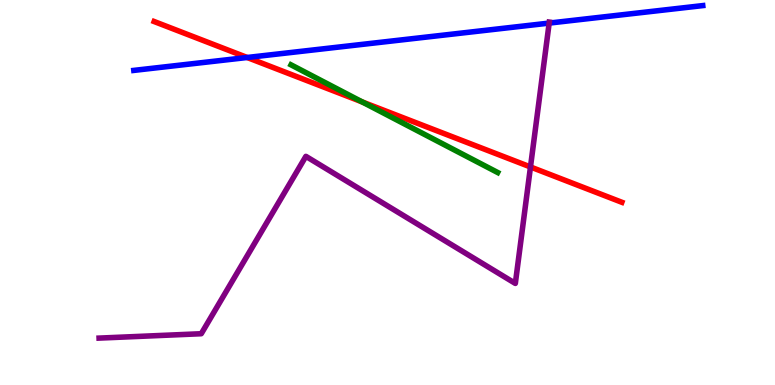[{'lines': ['blue', 'red'], 'intersections': [{'x': 3.19, 'y': 8.51}]}, {'lines': ['green', 'red'], 'intersections': [{'x': 4.67, 'y': 7.35}]}, {'lines': ['purple', 'red'], 'intersections': [{'x': 6.84, 'y': 5.66}]}, {'lines': ['blue', 'green'], 'intersections': []}, {'lines': ['blue', 'purple'], 'intersections': [{'x': 7.09, 'y': 9.4}]}, {'lines': ['green', 'purple'], 'intersections': []}]